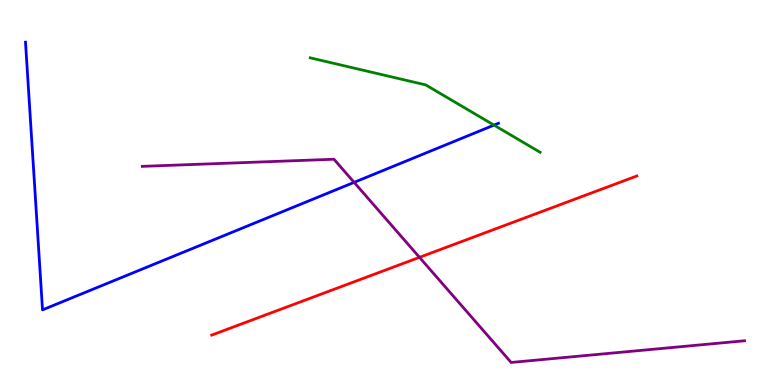[{'lines': ['blue', 'red'], 'intersections': []}, {'lines': ['green', 'red'], 'intersections': []}, {'lines': ['purple', 'red'], 'intersections': [{'x': 5.41, 'y': 3.32}]}, {'lines': ['blue', 'green'], 'intersections': [{'x': 6.37, 'y': 6.75}]}, {'lines': ['blue', 'purple'], 'intersections': [{'x': 4.57, 'y': 5.26}]}, {'lines': ['green', 'purple'], 'intersections': []}]